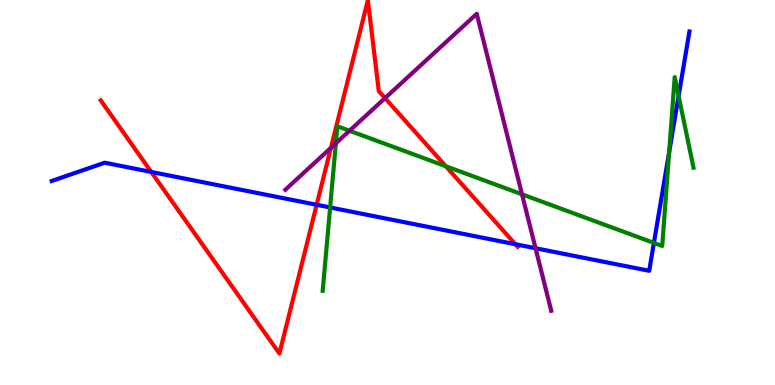[{'lines': ['blue', 'red'], 'intersections': [{'x': 1.95, 'y': 5.53}, {'x': 4.09, 'y': 4.68}, {'x': 6.65, 'y': 3.66}]}, {'lines': ['green', 'red'], 'intersections': [{'x': 5.75, 'y': 5.68}]}, {'lines': ['purple', 'red'], 'intersections': [{'x': 4.27, 'y': 6.16}, {'x': 4.97, 'y': 7.45}]}, {'lines': ['blue', 'green'], 'intersections': [{'x': 4.26, 'y': 4.61}, {'x': 8.44, 'y': 3.69}, {'x': 8.63, 'y': 6.05}, {'x': 8.76, 'y': 7.51}]}, {'lines': ['blue', 'purple'], 'intersections': [{'x': 6.91, 'y': 3.55}]}, {'lines': ['green', 'purple'], 'intersections': [{'x': 4.33, 'y': 6.28}, {'x': 4.51, 'y': 6.6}, {'x': 6.74, 'y': 4.95}]}]